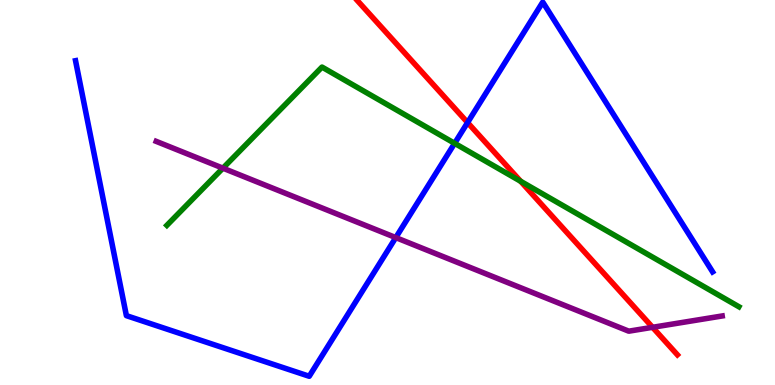[{'lines': ['blue', 'red'], 'intersections': [{'x': 6.03, 'y': 6.82}]}, {'lines': ['green', 'red'], 'intersections': [{'x': 6.72, 'y': 5.29}]}, {'lines': ['purple', 'red'], 'intersections': [{'x': 8.42, 'y': 1.5}]}, {'lines': ['blue', 'green'], 'intersections': [{'x': 5.87, 'y': 6.28}]}, {'lines': ['blue', 'purple'], 'intersections': [{'x': 5.11, 'y': 3.83}]}, {'lines': ['green', 'purple'], 'intersections': [{'x': 2.88, 'y': 5.63}]}]